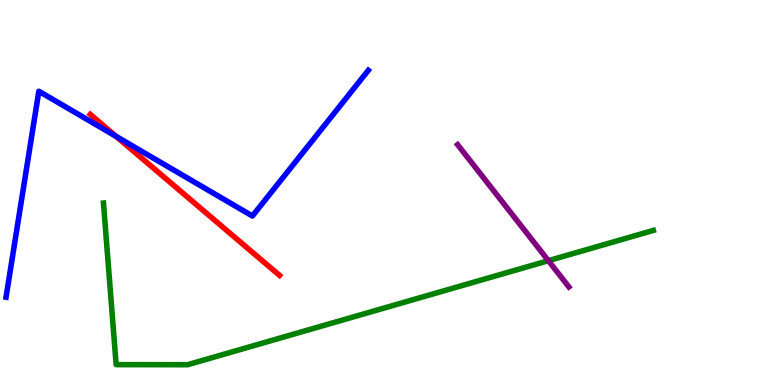[{'lines': ['blue', 'red'], 'intersections': [{'x': 1.5, 'y': 6.46}]}, {'lines': ['green', 'red'], 'intersections': []}, {'lines': ['purple', 'red'], 'intersections': []}, {'lines': ['blue', 'green'], 'intersections': []}, {'lines': ['blue', 'purple'], 'intersections': []}, {'lines': ['green', 'purple'], 'intersections': [{'x': 7.08, 'y': 3.23}]}]